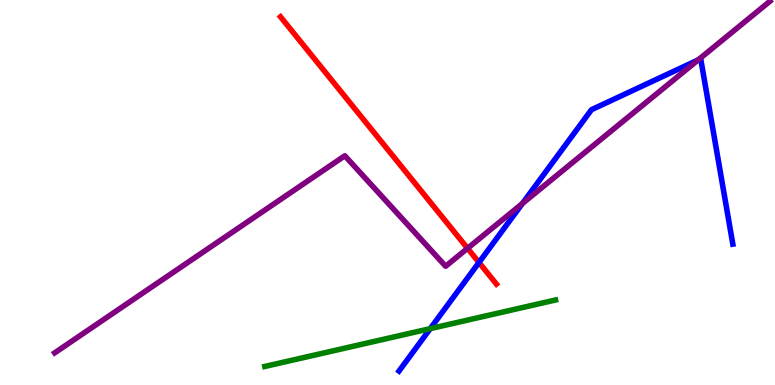[{'lines': ['blue', 'red'], 'intersections': [{'x': 6.18, 'y': 3.18}]}, {'lines': ['green', 'red'], 'intersections': []}, {'lines': ['purple', 'red'], 'intersections': [{'x': 6.03, 'y': 3.55}]}, {'lines': ['blue', 'green'], 'intersections': [{'x': 5.55, 'y': 1.46}]}, {'lines': ['blue', 'purple'], 'intersections': [{'x': 6.74, 'y': 4.71}, {'x': 9.01, 'y': 8.44}]}, {'lines': ['green', 'purple'], 'intersections': []}]